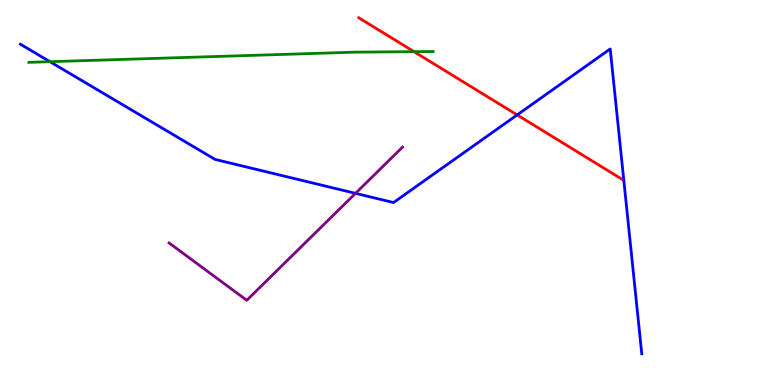[{'lines': ['blue', 'red'], 'intersections': [{'x': 6.67, 'y': 7.02}]}, {'lines': ['green', 'red'], 'intersections': [{'x': 5.34, 'y': 8.66}]}, {'lines': ['purple', 'red'], 'intersections': []}, {'lines': ['blue', 'green'], 'intersections': [{'x': 0.645, 'y': 8.4}]}, {'lines': ['blue', 'purple'], 'intersections': [{'x': 4.59, 'y': 4.98}]}, {'lines': ['green', 'purple'], 'intersections': []}]